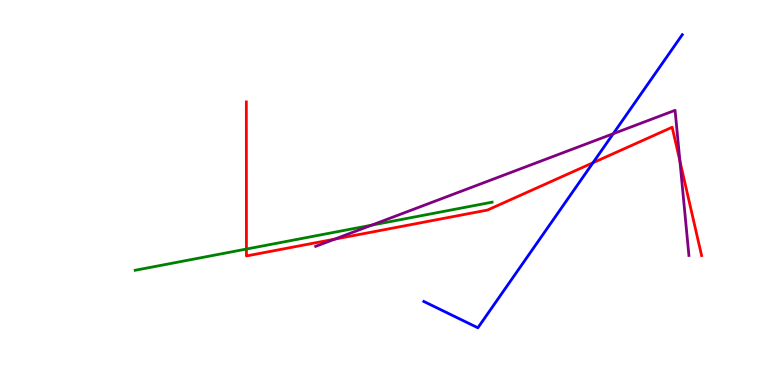[{'lines': ['blue', 'red'], 'intersections': [{'x': 7.65, 'y': 5.77}]}, {'lines': ['green', 'red'], 'intersections': [{'x': 3.18, 'y': 3.53}]}, {'lines': ['purple', 'red'], 'intersections': [{'x': 4.32, 'y': 3.79}, {'x': 8.77, 'y': 5.82}]}, {'lines': ['blue', 'green'], 'intersections': []}, {'lines': ['blue', 'purple'], 'intersections': [{'x': 7.91, 'y': 6.53}]}, {'lines': ['green', 'purple'], 'intersections': [{'x': 4.8, 'y': 4.15}]}]